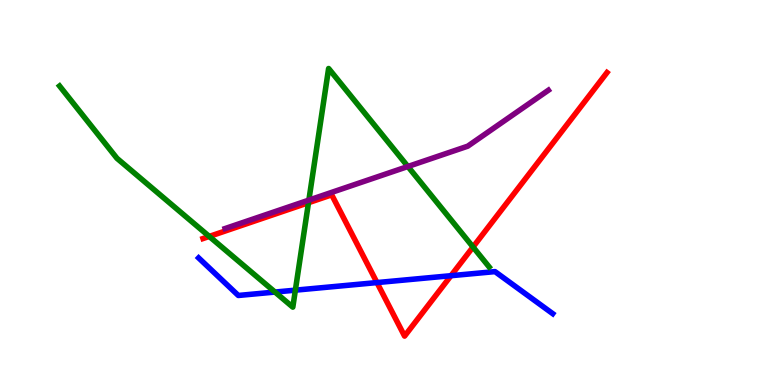[{'lines': ['blue', 'red'], 'intersections': [{'x': 4.86, 'y': 2.66}, {'x': 5.82, 'y': 2.84}]}, {'lines': ['green', 'red'], 'intersections': [{'x': 2.7, 'y': 3.86}, {'x': 3.98, 'y': 4.73}, {'x': 6.1, 'y': 3.58}]}, {'lines': ['purple', 'red'], 'intersections': []}, {'lines': ['blue', 'green'], 'intersections': [{'x': 3.55, 'y': 2.41}, {'x': 3.81, 'y': 2.46}]}, {'lines': ['blue', 'purple'], 'intersections': []}, {'lines': ['green', 'purple'], 'intersections': [{'x': 3.99, 'y': 4.8}, {'x': 5.26, 'y': 5.68}]}]